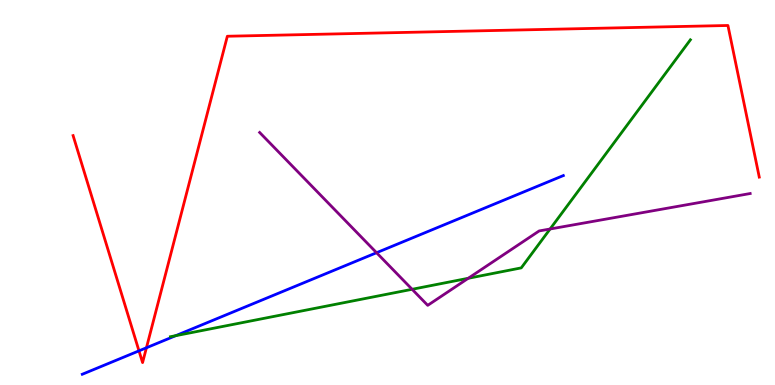[{'lines': ['blue', 'red'], 'intersections': [{'x': 1.79, 'y': 0.887}, {'x': 1.89, 'y': 0.967}]}, {'lines': ['green', 'red'], 'intersections': []}, {'lines': ['purple', 'red'], 'intersections': []}, {'lines': ['blue', 'green'], 'intersections': [{'x': 2.27, 'y': 1.28}]}, {'lines': ['blue', 'purple'], 'intersections': [{'x': 4.86, 'y': 3.44}]}, {'lines': ['green', 'purple'], 'intersections': [{'x': 5.32, 'y': 2.49}, {'x': 6.04, 'y': 2.77}, {'x': 7.1, 'y': 4.05}]}]